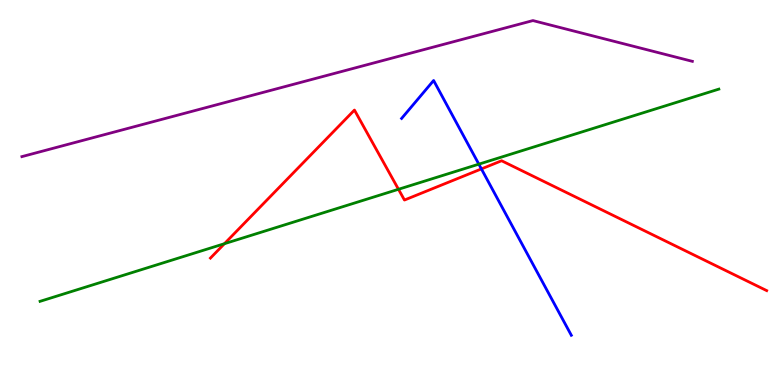[{'lines': ['blue', 'red'], 'intersections': [{'x': 6.21, 'y': 5.61}]}, {'lines': ['green', 'red'], 'intersections': [{'x': 2.9, 'y': 3.67}, {'x': 5.14, 'y': 5.08}]}, {'lines': ['purple', 'red'], 'intersections': []}, {'lines': ['blue', 'green'], 'intersections': [{'x': 6.18, 'y': 5.74}]}, {'lines': ['blue', 'purple'], 'intersections': []}, {'lines': ['green', 'purple'], 'intersections': []}]